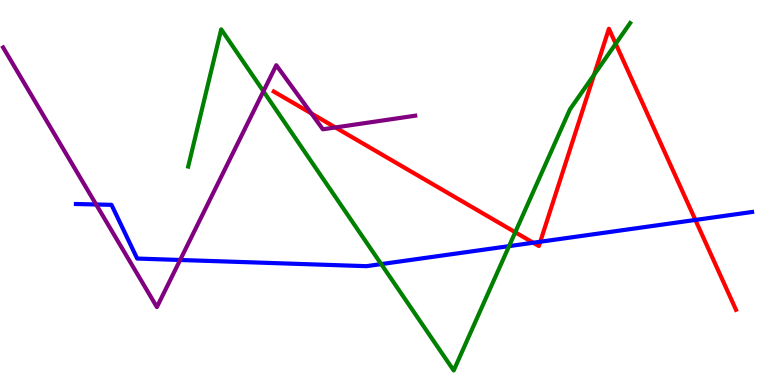[{'lines': ['blue', 'red'], 'intersections': [{'x': 6.88, 'y': 3.7}, {'x': 6.97, 'y': 3.72}, {'x': 8.97, 'y': 4.29}]}, {'lines': ['green', 'red'], 'intersections': [{'x': 6.65, 'y': 3.97}, {'x': 7.67, 'y': 8.06}, {'x': 7.94, 'y': 8.86}]}, {'lines': ['purple', 'red'], 'intersections': [{'x': 4.02, 'y': 7.05}, {'x': 4.33, 'y': 6.69}]}, {'lines': ['blue', 'green'], 'intersections': [{'x': 4.92, 'y': 3.14}, {'x': 6.57, 'y': 3.61}]}, {'lines': ['blue', 'purple'], 'intersections': [{'x': 1.24, 'y': 4.69}, {'x': 2.32, 'y': 3.25}]}, {'lines': ['green', 'purple'], 'intersections': [{'x': 3.4, 'y': 7.63}]}]